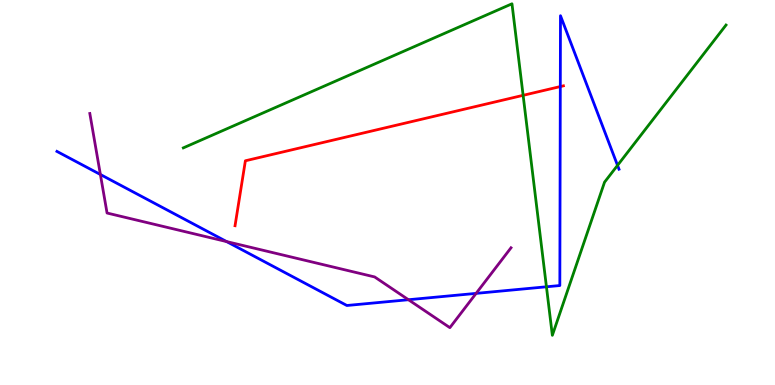[{'lines': ['blue', 'red'], 'intersections': [{'x': 7.23, 'y': 7.75}]}, {'lines': ['green', 'red'], 'intersections': [{'x': 6.75, 'y': 7.52}]}, {'lines': ['purple', 'red'], 'intersections': []}, {'lines': ['blue', 'green'], 'intersections': [{'x': 7.05, 'y': 2.55}, {'x': 7.97, 'y': 5.7}]}, {'lines': ['blue', 'purple'], 'intersections': [{'x': 1.3, 'y': 5.47}, {'x': 2.92, 'y': 3.73}, {'x': 5.27, 'y': 2.21}, {'x': 6.14, 'y': 2.38}]}, {'lines': ['green', 'purple'], 'intersections': []}]